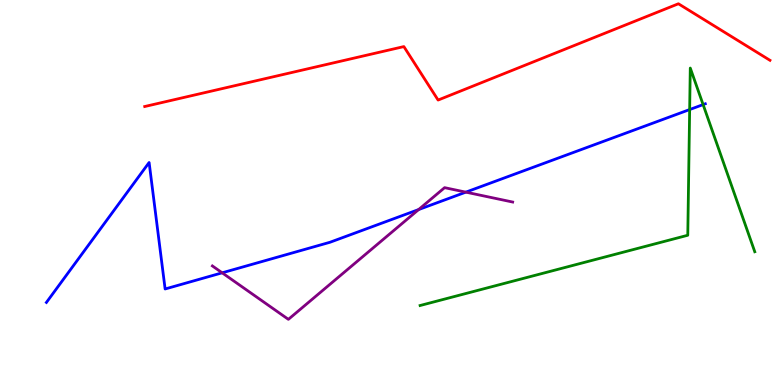[{'lines': ['blue', 'red'], 'intersections': []}, {'lines': ['green', 'red'], 'intersections': []}, {'lines': ['purple', 'red'], 'intersections': []}, {'lines': ['blue', 'green'], 'intersections': [{'x': 8.9, 'y': 7.15}, {'x': 9.07, 'y': 7.28}]}, {'lines': ['blue', 'purple'], 'intersections': [{'x': 2.87, 'y': 2.91}, {'x': 5.4, 'y': 4.56}, {'x': 6.01, 'y': 5.01}]}, {'lines': ['green', 'purple'], 'intersections': []}]